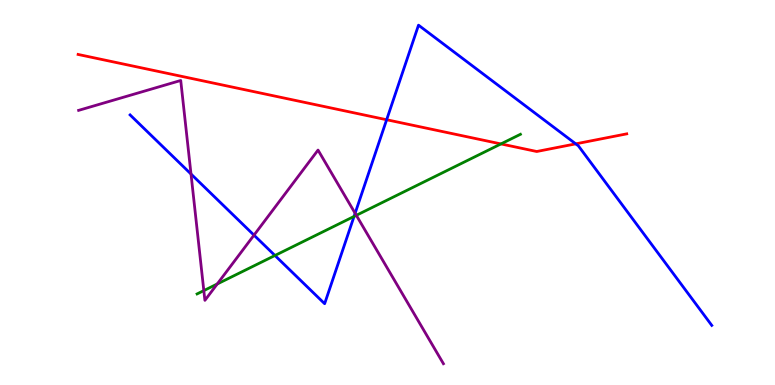[{'lines': ['blue', 'red'], 'intersections': [{'x': 4.99, 'y': 6.89}, {'x': 7.43, 'y': 6.26}]}, {'lines': ['green', 'red'], 'intersections': [{'x': 6.46, 'y': 6.26}]}, {'lines': ['purple', 'red'], 'intersections': []}, {'lines': ['blue', 'green'], 'intersections': [{'x': 3.55, 'y': 3.36}, {'x': 4.57, 'y': 4.38}]}, {'lines': ['blue', 'purple'], 'intersections': [{'x': 2.46, 'y': 5.48}, {'x': 3.28, 'y': 3.89}, {'x': 4.58, 'y': 4.46}]}, {'lines': ['green', 'purple'], 'intersections': [{'x': 2.63, 'y': 2.45}, {'x': 2.8, 'y': 2.62}, {'x': 4.6, 'y': 4.41}]}]